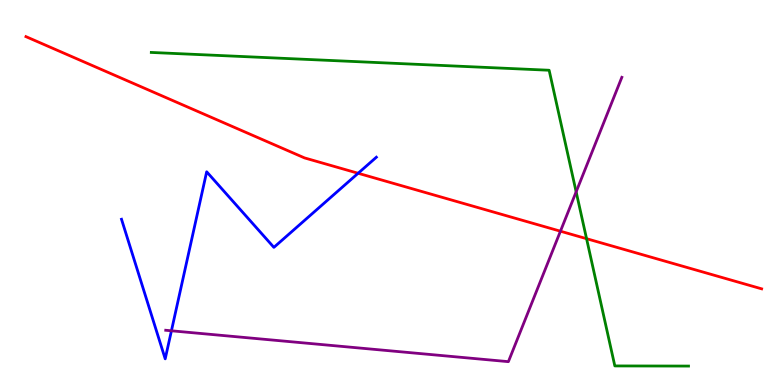[{'lines': ['blue', 'red'], 'intersections': [{'x': 4.62, 'y': 5.5}]}, {'lines': ['green', 'red'], 'intersections': [{'x': 7.57, 'y': 3.8}]}, {'lines': ['purple', 'red'], 'intersections': [{'x': 7.23, 'y': 3.99}]}, {'lines': ['blue', 'green'], 'intersections': []}, {'lines': ['blue', 'purple'], 'intersections': [{'x': 2.21, 'y': 1.41}]}, {'lines': ['green', 'purple'], 'intersections': [{'x': 7.43, 'y': 5.02}]}]